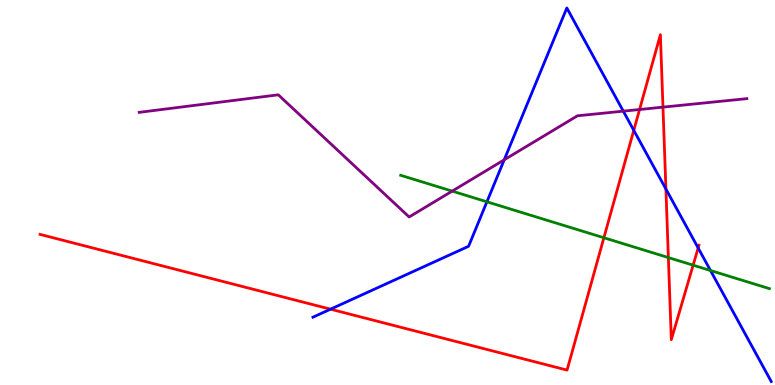[{'lines': ['blue', 'red'], 'intersections': [{'x': 4.26, 'y': 1.97}, {'x': 8.18, 'y': 6.62}, {'x': 8.59, 'y': 5.09}, {'x': 9.01, 'y': 3.56}]}, {'lines': ['green', 'red'], 'intersections': [{'x': 7.79, 'y': 3.82}, {'x': 8.62, 'y': 3.31}, {'x': 8.94, 'y': 3.11}]}, {'lines': ['purple', 'red'], 'intersections': [{'x': 8.25, 'y': 7.16}, {'x': 8.55, 'y': 7.22}]}, {'lines': ['blue', 'green'], 'intersections': [{'x': 6.28, 'y': 4.76}, {'x': 9.17, 'y': 2.97}]}, {'lines': ['blue', 'purple'], 'intersections': [{'x': 6.51, 'y': 5.85}, {'x': 8.04, 'y': 7.11}]}, {'lines': ['green', 'purple'], 'intersections': [{'x': 5.83, 'y': 5.04}]}]